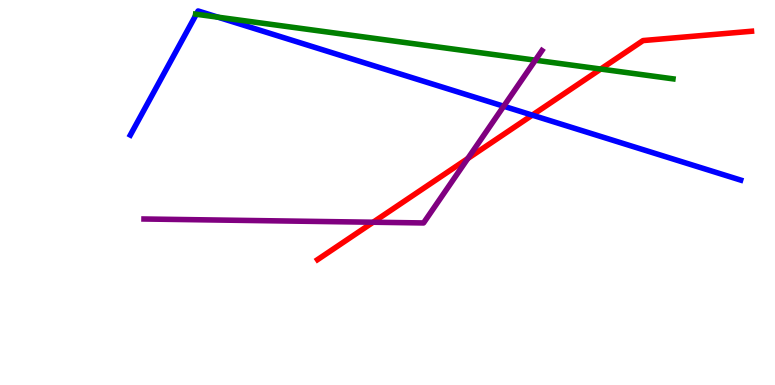[{'lines': ['blue', 'red'], 'intersections': [{'x': 6.87, 'y': 7.01}]}, {'lines': ['green', 'red'], 'intersections': [{'x': 7.75, 'y': 8.21}]}, {'lines': ['purple', 'red'], 'intersections': [{'x': 4.81, 'y': 4.23}, {'x': 6.04, 'y': 5.88}]}, {'lines': ['blue', 'green'], 'intersections': [{'x': 2.53, 'y': 9.63}, {'x': 2.81, 'y': 9.55}]}, {'lines': ['blue', 'purple'], 'intersections': [{'x': 6.5, 'y': 7.24}]}, {'lines': ['green', 'purple'], 'intersections': [{'x': 6.91, 'y': 8.44}]}]